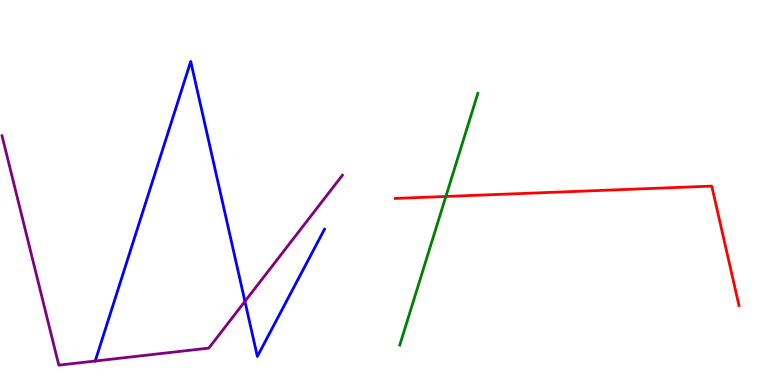[{'lines': ['blue', 'red'], 'intersections': []}, {'lines': ['green', 'red'], 'intersections': [{'x': 5.75, 'y': 4.9}]}, {'lines': ['purple', 'red'], 'intersections': []}, {'lines': ['blue', 'green'], 'intersections': []}, {'lines': ['blue', 'purple'], 'intersections': [{'x': 1.23, 'y': 0.623}, {'x': 3.16, 'y': 2.17}]}, {'lines': ['green', 'purple'], 'intersections': []}]